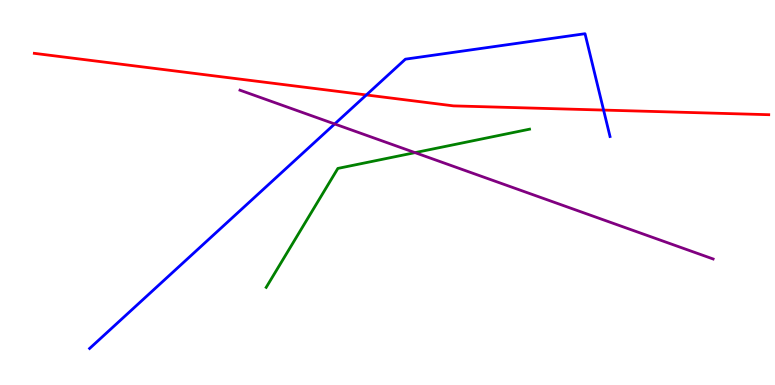[{'lines': ['blue', 'red'], 'intersections': [{'x': 4.73, 'y': 7.53}, {'x': 7.79, 'y': 7.14}]}, {'lines': ['green', 'red'], 'intersections': []}, {'lines': ['purple', 'red'], 'intersections': []}, {'lines': ['blue', 'green'], 'intersections': []}, {'lines': ['blue', 'purple'], 'intersections': [{'x': 4.32, 'y': 6.78}]}, {'lines': ['green', 'purple'], 'intersections': [{'x': 5.36, 'y': 6.04}]}]